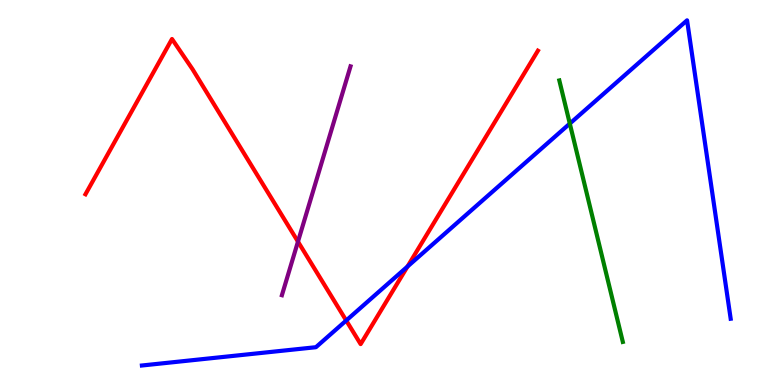[{'lines': ['blue', 'red'], 'intersections': [{'x': 4.47, 'y': 1.68}, {'x': 5.26, 'y': 3.08}]}, {'lines': ['green', 'red'], 'intersections': []}, {'lines': ['purple', 'red'], 'intersections': [{'x': 3.84, 'y': 3.72}]}, {'lines': ['blue', 'green'], 'intersections': [{'x': 7.35, 'y': 6.79}]}, {'lines': ['blue', 'purple'], 'intersections': []}, {'lines': ['green', 'purple'], 'intersections': []}]